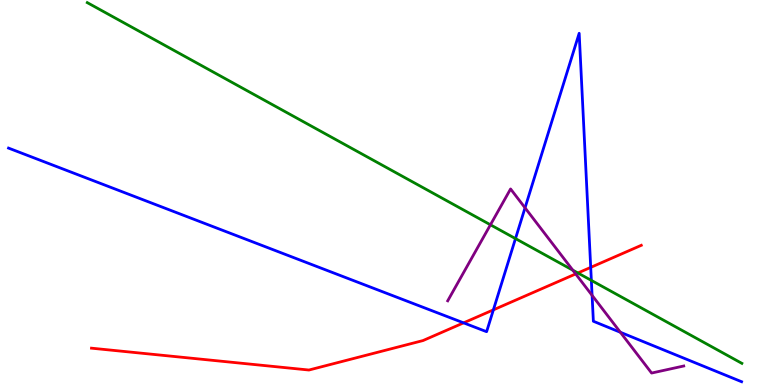[{'lines': ['blue', 'red'], 'intersections': [{'x': 5.98, 'y': 1.61}, {'x': 6.37, 'y': 1.95}, {'x': 7.62, 'y': 3.05}]}, {'lines': ['green', 'red'], 'intersections': [{'x': 7.46, 'y': 2.91}]}, {'lines': ['purple', 'red'], 'intersections': [{'x': 7.43, 'y': 2.88}]}, {'lines': ['blue', 'green'], 'intersections': [{'x': 6.65, 'y': 3.8}, {'x': 7.63, 'y': 2.72}]}, {'lines': ['blue', 'purple'], 'intersections': [{'x': 6.77, 'y': 4.6}, {'x': 7.64, 'y': 2.33}, {'x': 8.0, 'y': 1.37}]}, {'lines': ['green', 'purple'], 'intersections': [{'x': 6.33, 'y': 4.16}, {'x': 7.39, 'y': 2.98}]}]